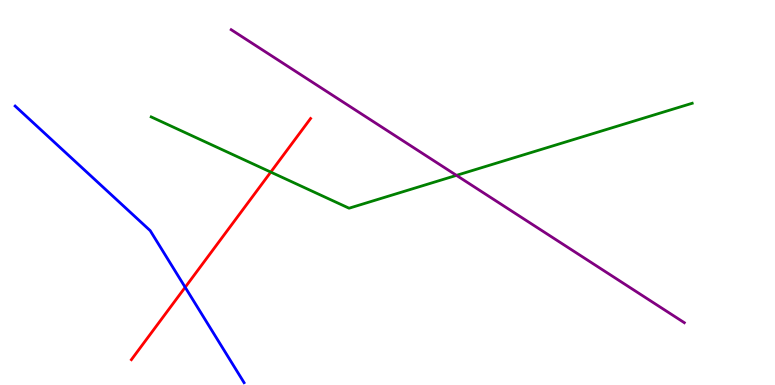[{'lines': ['blue', 'red'], 'intersections': [{'x': 2.39, 'y': 2.54}]}, {'lines': ['green', 'red'], 'intersections': [{'x': 3.49, 'y': 5.53}]}, {'lines': ['purple', 'red'], 'intersections': []}, {'lines': ['blue', 'green'], 'intersections': []}, {'lines': ['blue', 'purple'], 'intersections': []}, {'lines': ['green', 'purple'], 'intersections': [{'x': 5.89, 'y': 5.45}]}]